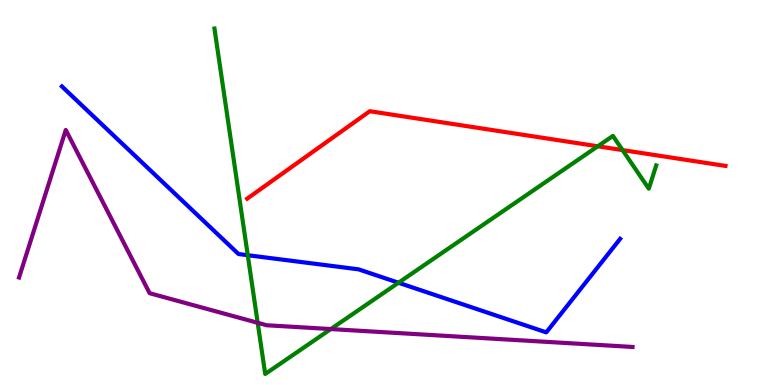[{'lines': ['blue', 'red'], 'intersections': []}, {'lines': ['green', 'red'], 'intersections': [{'x': 7.71, 'y': 6.2}, {'x': 8.03, 'y': 6.1}]}, {'lines': ['purple', 'red'], 'intersections': []}, {'lines': ['blue', 'green'], 'intersections': [{'x': 3.2, 'y': 3.37}, {'x': 5.14, 'y': 2.66}]}, {'lines': ['blue', 'purple'], 'intersections': []}, {'lines': ['green', 'purple'], 'intersections': [{'x': 3.32, 'y': 1.62}, {'x': 4.27, 'y': 1.45}]}]